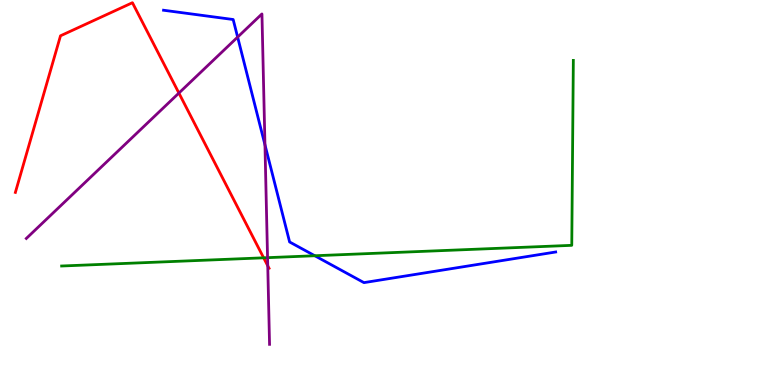[{'lines': ['blue', 'red'], 'intersections': []}, {'lines': ['green', 'red'], 'intersections': [{'x': 3.4, 'y': 3.3}]}, {'lines': ['purple', 'red'], 'intersections': [{'x': 2.31, 'y': 7.58}, {'x': 3.45, 'y': 3.1}]}, {'lines': ['blue', 'green'], 'intersections': [{'x': 4.06, 'y': 3.36}]}, {'lines': ['blue', 'purple'], 'intersections': [{'x': 3.07, 'y': 9.04}, {'x': 3.42, 'y': 6.24}]}, {'lines': ['green', 'purple'], 'intersections': [{'x': 3.45, 'y': 3.31}]}]